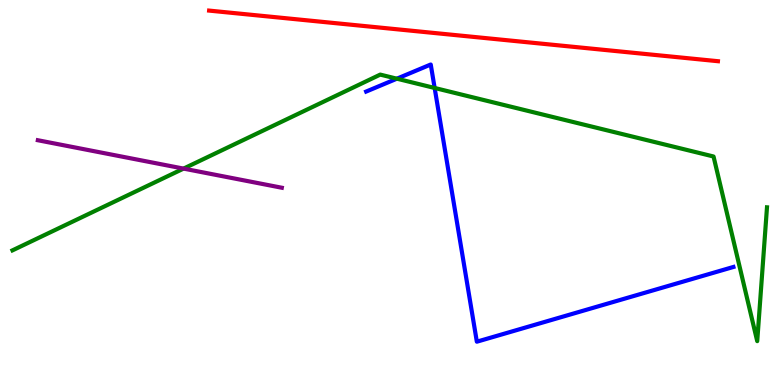[{'lines': ['blue', 'red'], 'intersections': []}, {'lines': ['green', 'red'], 'intersections': []}, {'lines': ['purple', 'red'], 'intersections': []}, {'lines': ['blue', 'green'], 'intersections': [{'x': 5.12, 'y': 7.96}, {'x': 5.61, 'y': 7.72}]}, {'lines': ['blue', 'purple'], 'intersections': []}, {'lines': ['green', 'purple'], 'intersections': [{'x': 2.37, 'y': 5.62}]}]